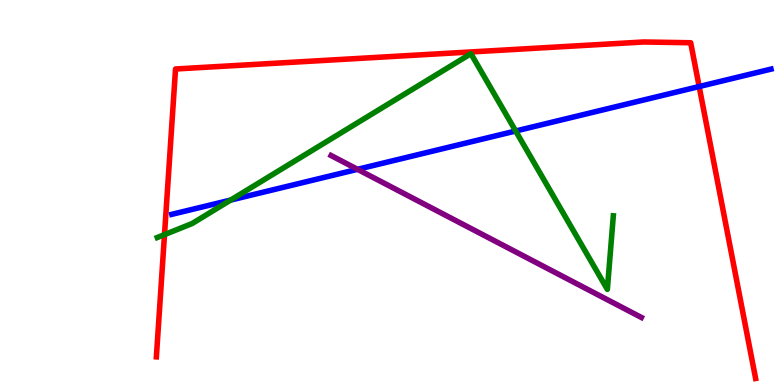[{'lines': ['blue', 'red'], 'intersections': [{'x': 9.02, 'y': 7.75}]}, {'lines': ['green', 'red'], 'intersections': [{'x': 2.12, 'y': 3.91}]}, {'lines': ['purple', 'red'], 'intersections': []}, {'lines': ['blue', 'green'], 'intersections': [{'x': 2.98, 'y': 4.8}, {'x': 6.65, 'y': 6.6}]}, {'lines': ['blue', 'purple'], 'intersections': [{'x': 4.61, 'y': 5.6}]}, {'lines': ['green', 'purple'], 'intersections': []}]